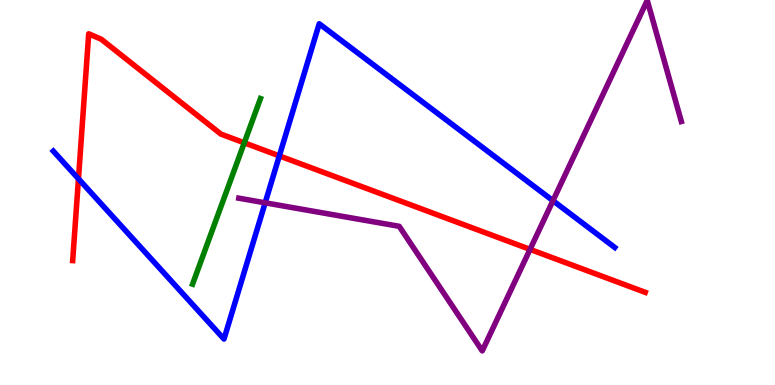[{'lines': ['blue', 'red'], 'intersections': [{'x': 1.01, 'y': 5.36}, {'x': 3.6, 'y': 5.95}]}, {'lines': ['green', 'red'], 'intersections': [{'x': 3.15, 'y': 6.29}]}, {'lines': ['purple', 'red'], 'intersections': [{'x': 6.84, 'y': 3.52}]}, {'lines': ['blue', 'green'], 'intersections': []}, {'lines': ['blue', 'purple'], 'intersections': [{'x': 3.42, 'y': 4.73}, {'x': 7.14, 'y': 4.79}]}, {'lines': ['green', 'purple'], 'intersections': []}]